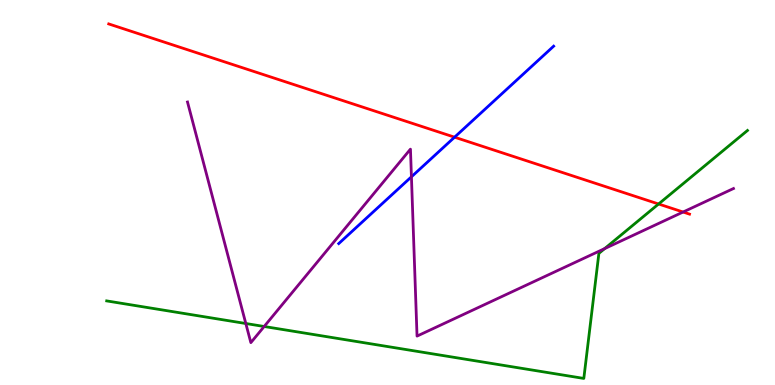[{'lines': ['blue', 'red'], 'intersections': [{'x': 5.87, 'y': 6.44}]}, {'lines': ['green', 'red'], 'intersections': [{'x': 8.5, 'y': 4.7}]}, {'lines': ['purple', 'red'], 'intersections': [{'x': 8.81, 'y': 4.49}]}, {'lines': ['blue', 'green'], 'intersections': []}, {'lines': ['blue', 'purple'], 'intersections': [{'x': 5.31, 'y': 5.41}]}, {'lines': ['green', 'purple'], 'intersections': [{'x': 3.17, 'y': 1.6}, {'x': 3.41, 'y': 1.52}, {'x': 7.8, 'y': 3.54}]}]